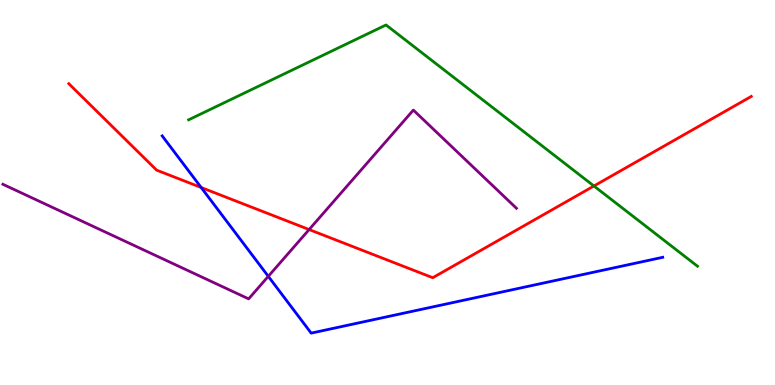[{'lines': ['blue', 'red'], 'intersections': [{'x': 2.6, 'y': 5.13}]}, {'lines': ['green', 'red'], 'intersections': [{'x': 7.66, 'y': 5.17}]}, {'lines': ['purple', 'red'], 'intersections': [{'x': 3.99, 'y': 4.04}]}, {'lines': ['blue', 'green'], 'intersections': []}, {'lines': ['blue', 'purple'], 'intersections': [{'x': 3.46, 'y': 2.82}]}, {'lines': ['green', 'purple'], 'intersections': []}]